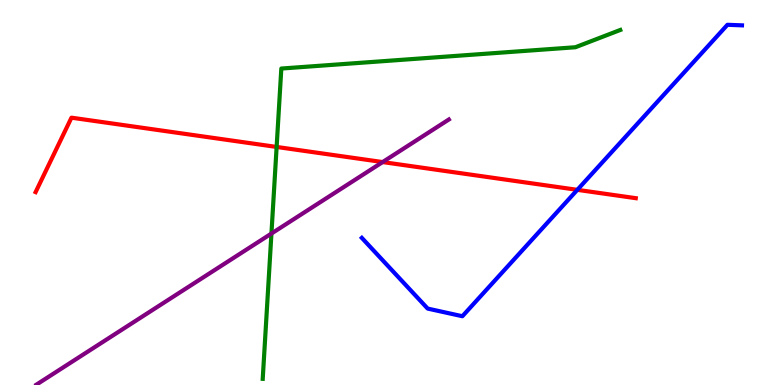[{'lines': ['blue', 'red'], 'intersections': [{'x': 7.45, 'y': 5.07}]}, {'lines': ['green', 'red'], 'intersections': [{'x': 3.57, 'y': 6.18}]}, {'lines': ['purple', 'red'], 'intersections': [{'x': 4.94, 'y': 5.79}]}, {'lines': ['blue', 'green'], 'intersections': []}, {'lines': ['blue', 'purple'], 'intersections': []}, {'lines': ['green', 'purple'], 'intersections': [{'x': 3.5, 'y': 3.93}]}]